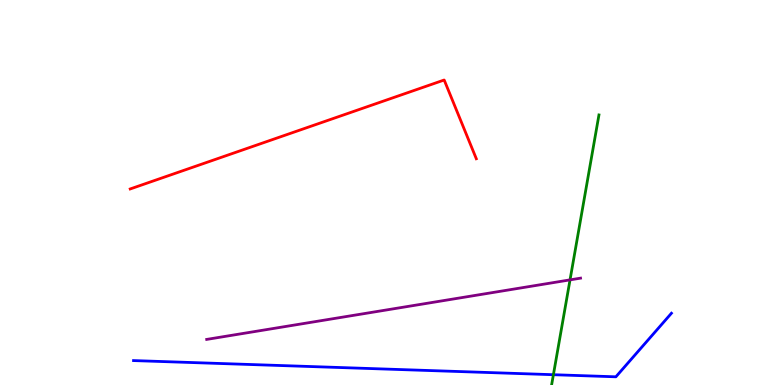[{'lines': ['blue', 'red'], 'intersections': []}, {'lines': ['green', 'red'], 'intersections': []}, {'lines': ['purple', 'red'], 'intersections': []}, {'lines': ['blue', 'green'], 'intersections': [{'x': 7.14, 'y': 0.267}]}, {'lines': ['blue', 'purple'], 'intersections': []}, {'lines': ['green', 'purple'], 'intersections': [{'x': 7.36, 'y': 2.73}]}]